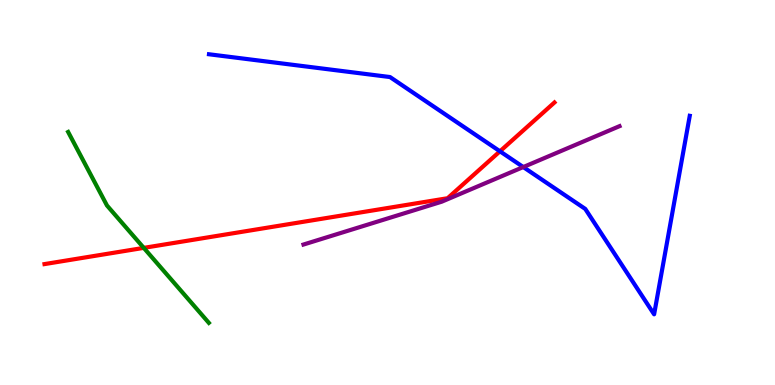[{'lines': ['blue', 'red'], 'intersections': [{'x': 6.45, 'y': 6.07}]}, {'lines': ['green', 'red'], 'intersections': [{'x': 1.86, 'y': 3.56}]}, {'lines': ['purple', 'red'], 'intersections': []}, {'lines': ['blue', 'green'], 'intersections': []}, {'lines': ['blue', 'purple'], 'intersections': [{'x': 6.75, 'y': 5.66}]}, {'lines': ['green', 'purple'], 'intersections': []}]